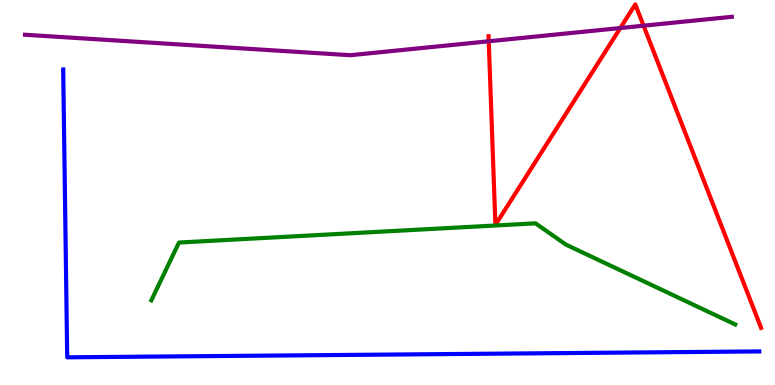[{'lines': ['blue', 'red'], 'intersections': []}, {'lines': ['green', 'red'], 'intersections': []}, {'lines': ['purple', 'red'], 'intersections': [{'x': 6.31, 'y': 8.93}, {'x': 8.0, 'y': 9.27}, {'x': 8.3, 'y': 9.33}]}, {'lines': ['blue', 'green'], 'intersections': []}, {'lines': ['blue', 'purple'], 'intersections': []}, {'lines': ['green', 'purple'], 'intersections': []}]